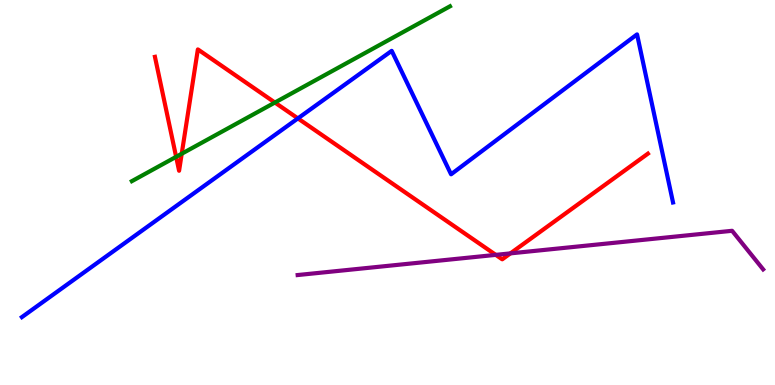[{'lines': ['blue', 'red'], 'intersections': [{'x': 3.84, 'y': 6.92}]}, {'lines': ['green', 'red'], 'intersections': [{'x': 2.27, 'y': 5.93}, {'x': 2.34, 'y': 6.01}, {'x': 3.55, 'y': 7.34}]}, {'lines': ['purple', 'red'], 'intersections': [{'x': 6.4, 'y': 3.38}, {'x': 6.59, 'y': 3.42}]}, {'lines': ['blue', 'green'], 'intersections': []}, {'lines': ['blue', 'purple'], 'intersections': []}, {'lines': ['green', 'purple'], 'intersections': []}]